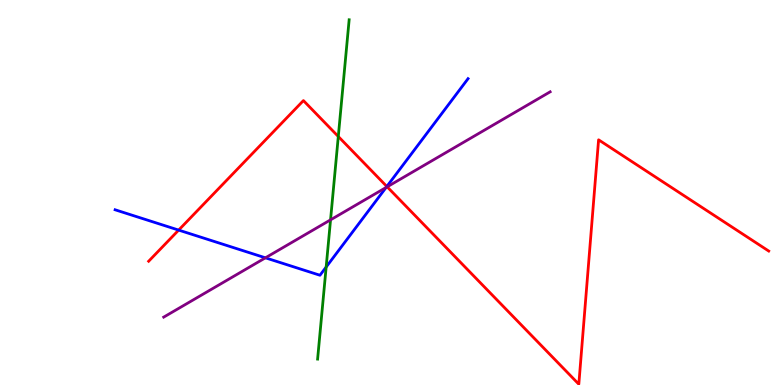[{'lines': ['blue', 'red'], 'intersections': [{'x': 2.31, 'y': 4.02}, {'x': 4.99, 'y': 5.16}]}, {'lines': ['green', 'red'], 'intersections': [{'x': 4.37, 'y': 6.45}]}, {'lines': ['purple', 'red'], 'intersections': [{'x': 5.0, 'y': 5.15}]}, {'lines': ['blue', 'green'], 'intersections': [{'x': 4.21, 'y': 3.06}]}, {'lines': ['blue', 'purple'], 'intersections': [{'x': 3.42, 'y': 3.3}, {'x': 4.98, 'y': 5.13}]}, {'lines': ['green', 'purple'], 'intersections': [{'x': 4.27, 'y': 4.29}]}]